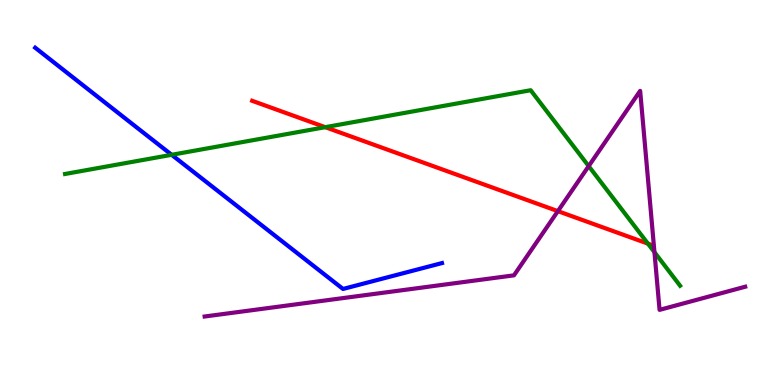[{'lines': ['blue', 'red'], 'intersections': []}, {'lines': ['green', 'red'], 'intersections': [{'x': 4.2, 'y': 6.7}, {'x': 8.36, 'y': 3.67}]}, {'lines': ['purple', 'red'], 'intersections': [{'x': 7.2, 'y': 4.52}]}, {'lines': ['blue', 'green'], 'intersections': [{'x': 2.21, 'y': 5.98}]}, {'lines': ['blue', 'purple'], 'intersections': []}, {'lines': ['green', 'purple'], 'intersections': [{'x': 7.6, 'y': 5.69}, {'x': 8.44, 'y': 3.45}]}]